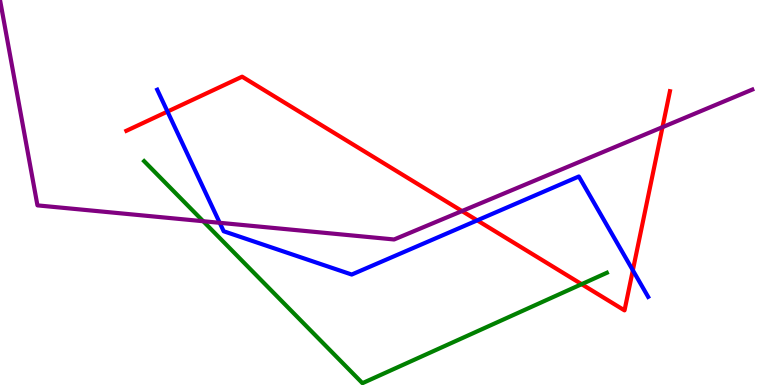[{'lines': ['blue', 'red'], 'intersections': [{'x': 2.16, 'y': 7.1}, {'x': 6.16, 'y': 4.28}, {'x': 8.17, 'y': 2.98}]}, {'lines': ['green', 'red'], 'intersections': [{'x': 7.5, 'y': 2.62}]}, {'lines': ['purple', 'red'], 'intersections': [{'x': 5.96, 'y': 4.52}, {'x': 8.55, 'y': 6.7}]}, {'lines': ['blue', 'green'], 'intersections': []}, {'lines': ['blue', 'purple'], 'intersections': [{'x': 2.83, 'y': 4.21}]}, {'lines': ['green', 'purple'], 'intersections': [{'x': 2.62, 'y': 4.25}]}]